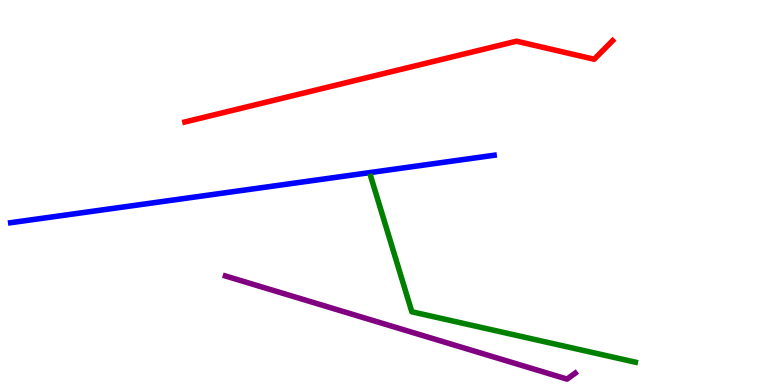[{'lines': ['blue', 'red'], 'intersections': []}, {'lines': ['green', 'red'], 'intersections': []}, {'lines': ['purple', 'red'], 'intersections': []}, {'lines': ['blue', 'green'], 'intersections': []}, {'lines': ['blue', 'purple'], 'intersections': []}, {'lines': ['green', 'purple'], 'intersections': []}]